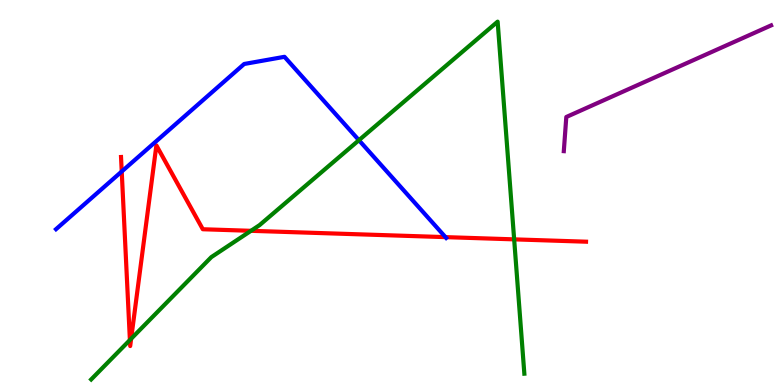[{'lines': ['blue', 'red'], 'intersections': [{'x': 1.57, 'y': 5.55}, {'x': 5.75, 'y': 3.84}]}, {'lines': ['green', 'red'], 'intersections': [{'x': 1.68, 'y': 1.17}, {'x': 1.69, 'y': 1.2}, {'x': 3.24, 'y': 4.0}, {'x': 6.63, 'y': 3.78}]}, {'lines': ['purple', 'red'], 'intersections': []}, {'lines': ['blue', 'green'], 'intersections': [{'x': 4.63, 'y': 6.36}]}, {'lines': ['blue', 'purple'], 'intersections': []}, {'lines': ['green', 'purple'], 'intersections': []}]